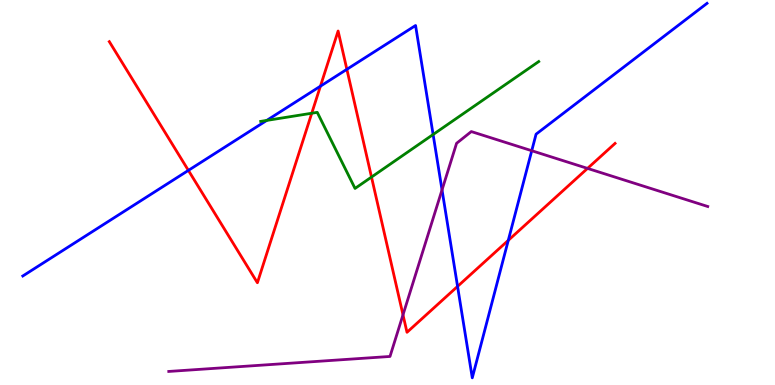[{'lines': ['blue', 'red'], 'intersections': [{'x': 2.43, 'y': 5.57}, {'x': 4.13, 'y': 7.76}, {'x': 4.48, 'y': 8.2}, {'x': 5.9, 'y': 2.56}, {'x': 6.56, 'y': 3.76}]}, {'lines': ['green', 'red'], 'intersections': [{'x': 4.02, 'y': 7.06}, {'x': 4.79, 'y': 5.4}]}, {'lines': ['purple', 'red'], 'intersections': [{'x': 5.2, 'y': 1.82}, {'x': 7.58, 'y': 5.63}]}, {'lines': ['blue', 'green'], 'intersections': [{'x': 3.44, 'y': 6.87}, {'x': 5.59, 'y': 6.51}]}, {'lines': ['blue', 'purple'], 'intersections': [{'x': 5.7, 'y': 5.07}, {'x': 6.86, 'y': 6.09}]}, {'lines': ['green', 'purple'], 'intersections': []}]